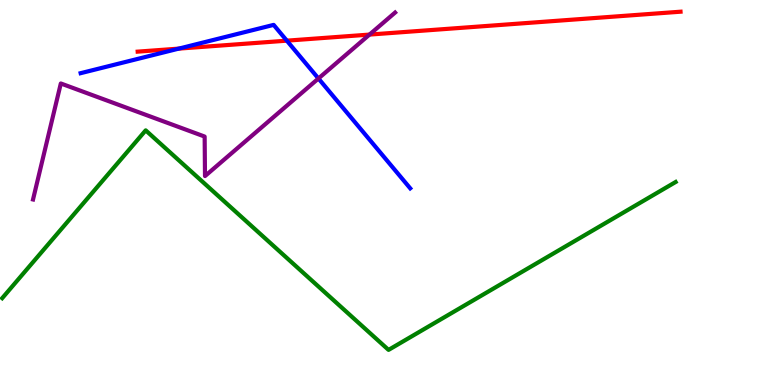[{'lines': ['blue', 'red'], 'intersections': [{'x': 2.31, 'y': 8.74}, {'x': 3.7, 'y': 8.94}]}, {'lines': ['green', 'red'], 'intersections': []}, {'lines': ['purple', 'red'], 'intersections': [{'x': 4.77, 'y': 9.1}]}, {'lines': ['blue', 'green'], 'intersections': []}, {'lines': ['blue', 'purple'], 'intersections': [{'x': 4.11, 'y': 7.96}]}, {'lines': ['green', 'purple'], 'intersections': []}]